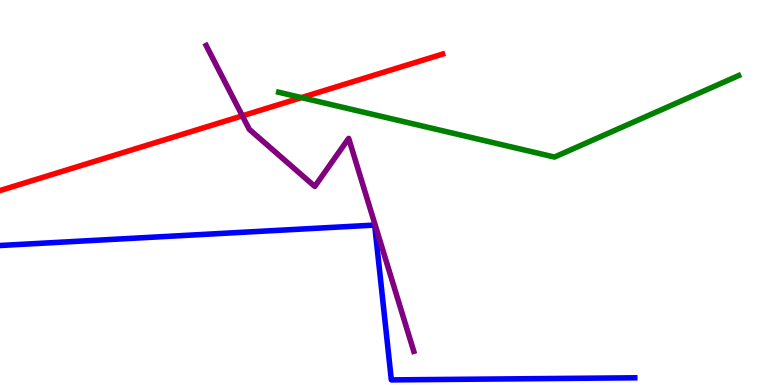[{'lines': ['blue', 'red'], 'intersections': []}, {'lines': ['green', 'red'], 'intersections': [{'x': 3.89, 'y': 7.46}]}, {'lines': ['purple', 'red'], 'intersections': [{'x': 3.13, 'y': 6.99}]}, {'lines': ['blue', 'green'], 'intersections': []}, {'lines': ['blue', 'purple'], 'intersections': []}, {'lines': ['green', 'purple'], 'intersections': []}]